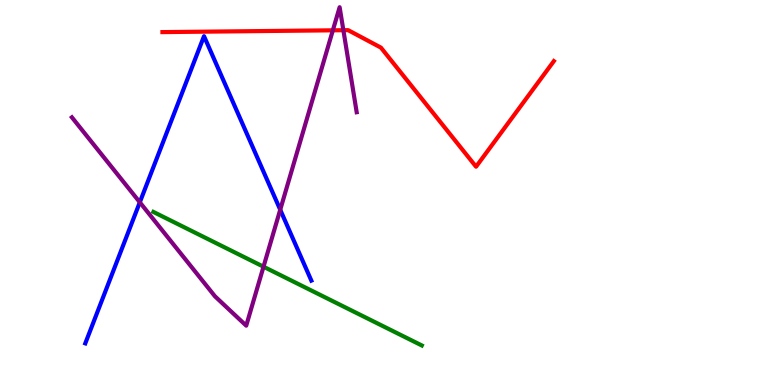[{'lines': ['blue', 'red'], 'intersections': []}, {'lines': ['green', 'red'], 'intersections': []}, {'lines': ['purple', 'red'], 'intersections': [{'x': 4.29, 'y': 9.21}, {'x': 4.43, 'y': 9.22}]}, {'lines': ['blue', 'green'], 'intersections': []}, {'lines': ['blue', 'purple'], 'intersections': [{'x': 1.8, 'y': 4.75}, {'x': 3.62, 'y': 4.55}]}, {'lines': ['green', 'purple'], 'intersections': [{'x': 3.4, 'y': 3.07}]}]